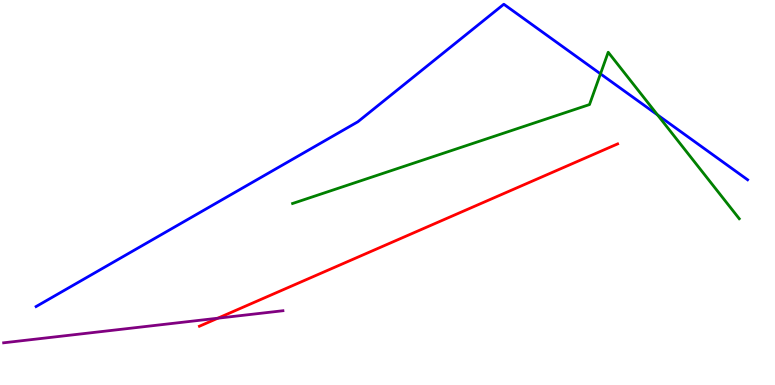[{'lines': ['blue', 'red'], 'intersections': []}, {'lines': ['green', 'red'], 'intersections': []}, {'lines': ['purple', 'red'], 'intersections': [{'x': 2.81, 'y': 1.73}]}, {'lines': ['blue', 'green'], 'intersections': [{'x': 7.75, 'y': 8.08}, {'x': 8.48, 'y': 7.01}]}, {'lines': ['blue', 'purple'], 'intersections': []}, {'lines': ['green', 'purple'], 'intersections': []}]